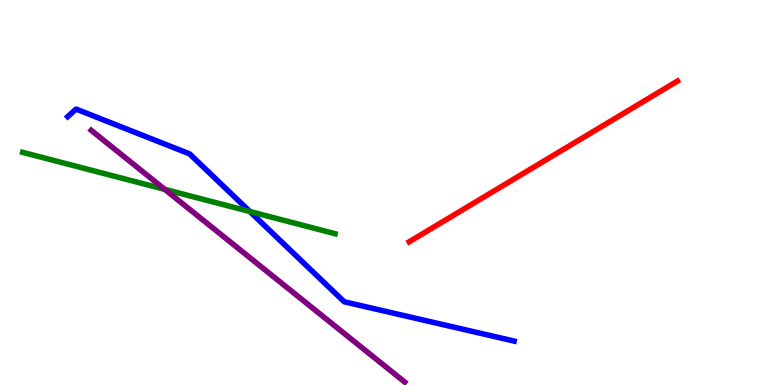[{'lines': ['blue', 'red'], 'intersections': []}, {'lines': ['green', 'red'], 'intersections': []}, {'lines': ['purple', 'red'], 'intersections': []}, {'lines': ['blue', 'green'], 'intersections': [{'x': 3.22, 'y': 4.51}]}, {'lines': ['blue', 'purple'], 'intersections': []}, {'lines': ['green', 'purple'], 'intersections': [{'x': 2.13, 'y': 5.08}]}]